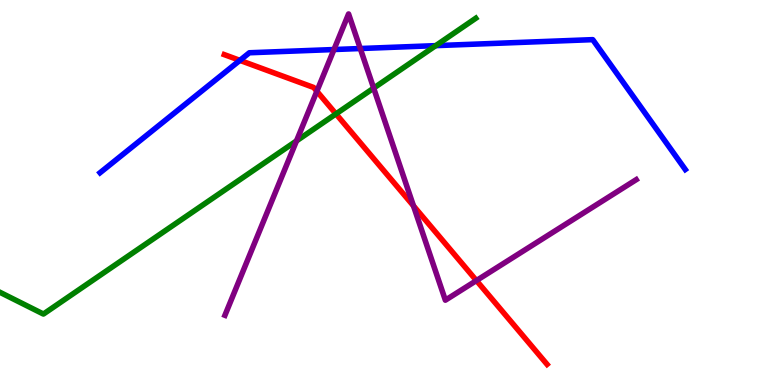[{'lines': ['blue', 'red'], 'intersections': [{'x': 3.1, 'y': 8.43}]}, {'lines': ['green', 'red'], 'intersections': [{'x': 4.34, 'y': 7.04}]}, {'lines': ['purple', 'red'], 'intersections': [{'x': 4.09, 'y': 7.63}, {'x': 5.34, 'y': 4.65}, {'x': 6.15, 'y': 2.71}]}, {'lines': ['blue', 'green'], 'intersections': [{'x': 5.62, 'y': 8.81}]}, {'lines': ['blue', 'purple'], 'intersections': [{'x': 4.31, 'y': 8.71}, {'x': 4.65, 'y': 8.74}]}, {'lines': ['green', 'purple'], 'intersections': [{'x': 3.83, 'y': 6.34}, {'x': 4.82, 'y': 7.71}]}]